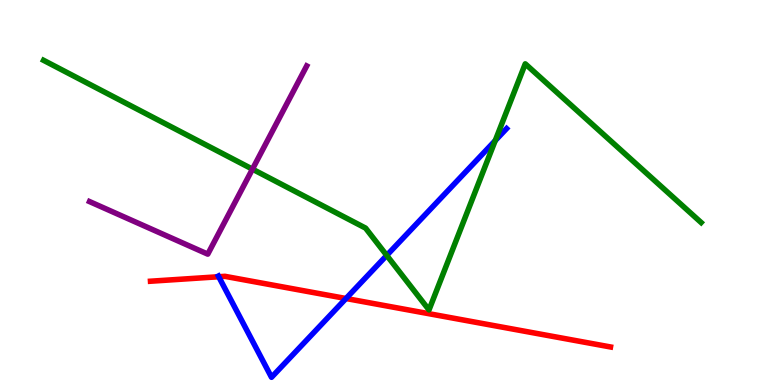[{'lines': ['blue', 'red'], 'intersections': [{'x': 2.82, 'y': 2.81}, {'x': 4.46, 'y': 2.25}]}, {'lines': ['green', 'red'], 'intersections': []}, {'lines': ['purple', 'red'], 'intersections': []}, {'lines': ['blue', 'green'], 'intersections': [{'x': 4.99, 'y': 3.37}, {'x': 6.39, 'y': 6.35}]}, {'lines': ['blue', 'purple'], 'intersections': []}, {'lines': ['green', 'purple'], 'intersections': [{'x': 3.26, 'y': 5.61}]}]